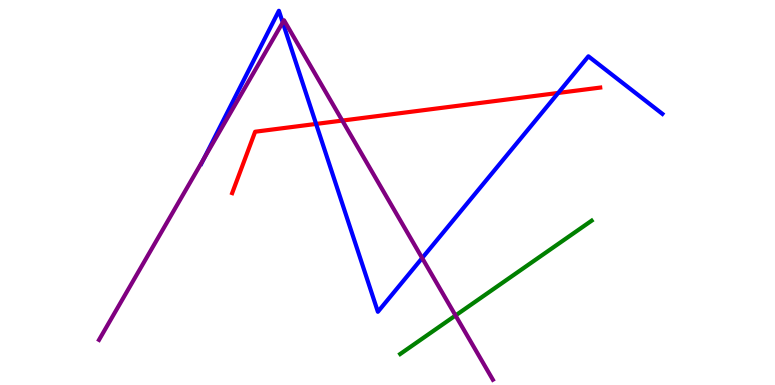[{'lines': ['blue', 'red'], 'intersections': [{'x': 4.08, 'y': 6.78}, {'x': 7.2, 'y': 7.59}]}, {'lines': ['green', 'red'], 'intersections': []}, {'lines': ['purple', 'red'], 'intersections': [{'x': 4.42, 'y': 6.87}]}, {'lines': ['blue', 'green'], 'intersections': []}, {'lines': ['blue', 'purple'], 'intersections': [{'x': 2.63, 'y': 5.88}, {'x': 3.65, 'y': 9.42}, {'x': 5.45, 'y': 3.3}]}, {'lines': ['green', 'purple'], 'intersections': [{'x': 5.88, 'y': 1.81}]}]